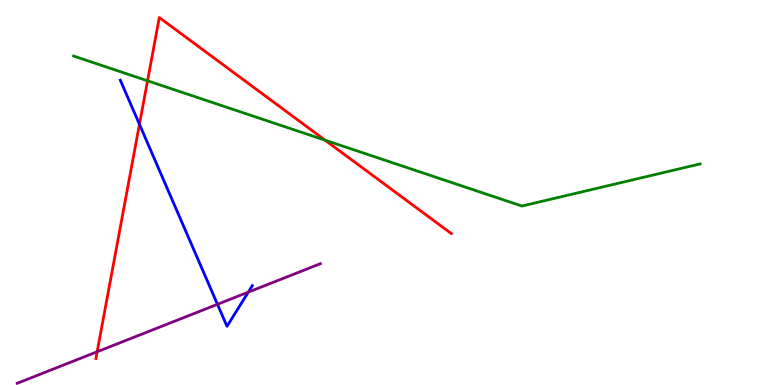[{'lines': ['blue', 'red'], 'intersections': [{'x': 1.8, 'y': 6.77}]}, {'lines': ['green', 'red'], 'intersections': [{'x': 1.9, 'y': 7.9}, {'x': 4.19, 'y': 6.36}]}, {'lines': ['purple', 'red'], 'intersections': [{'x': 1.25, 'y': 0.863}]}, {'lines': ['blue', 'green'], 'intersections': []}, {'lines': ['blue', 'purple'], 'intersections': [{'x': 2.81, 'y': 2.1}, {'x': 3.2, 'y': 2.41}]}, {'lines': ['green', 'purple'], 'intersections': []}]